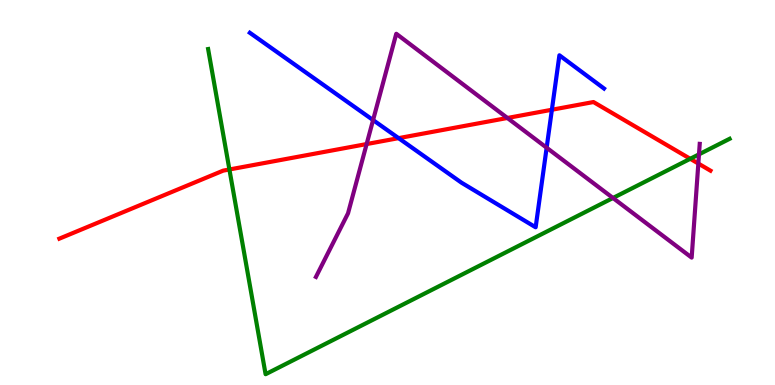[{'lines': ['blue', 'red'], 'intersections': [{'x': 5.14, 'y': 6.41}, {'x': 7.12, 'y': 7.15}]}, {'lines': ['green', 'red'], 'intersections': [{'x': 2.96, 'y': 5.6}, {'x': 8.91, 'y': 5.88}]}, {'lines': ['purple', 'red'], 'intersections': [{'x': 4.73, 'y': 6.26}, {'x': 6.55, 'y': 6.94}, {'x': 9.01, 'y': 5.75}]}, {'lines': ['blue', 'green'], 'intersections': []}, {'lines': ['blue', 'purple'], 'intersections': [{'x': 4.81, 'y': 6.88}, {'x': 7.05, 'y': 6.16}]}, {'lines': ['green', 'purple'], 'intersections': [{'x': 7.91, 'y': 4.86}, {'x': 9.02, 'y': 5.99}]}]